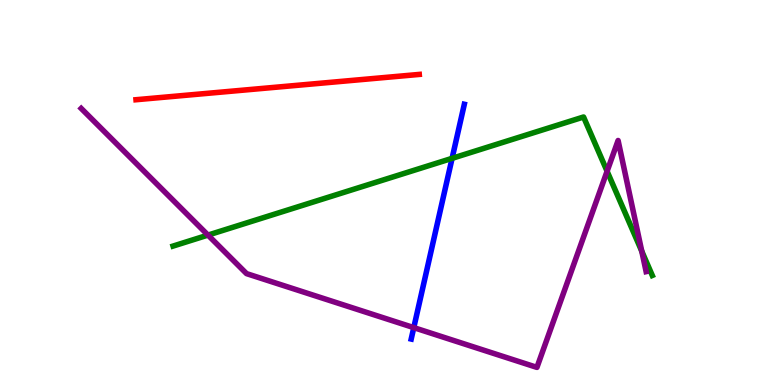[{'lines': ['blue', 'red'], 'intersections': []}, {'lines': ['green', 'red'], 'intersections': []}, {'lines': ['purple', 'red'], 'intersections': []}, {'lines': ['blue', 'green'], 'intersections': [{'x': 5.83, 'y': 5.89}]}, {'lines': ['blue', 'purple'], 'intersections': [{'x': 5.34, 'y': 1.49}]}, {'lines': ['green', 'purple'], 'intersections': [{'x': 2.68, 'y': 3.89}, {'x': 7.83, 'y': 5.55}, {'x': 8.28, 'y': 3.48}]}]